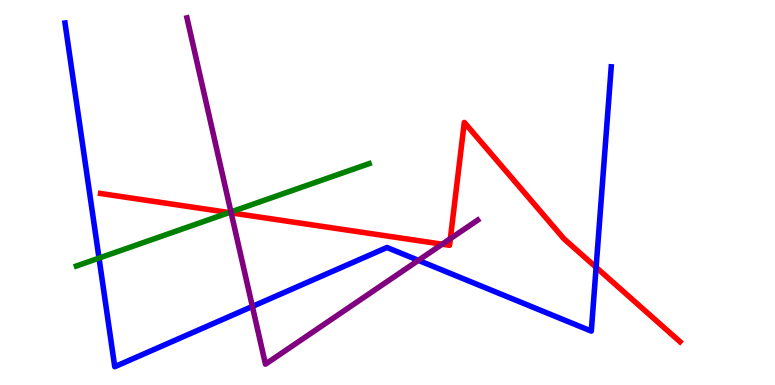[{'lines': ['blue', 'red'], 'intersections': [{'x': 7.69, 'y': 3.06}]}, {'lines': ['green', 'red'], 'intersections': [{'x': 2.96, 'y': 4.48}]}, {'lines': ['purple', 'red'], 'intersections': [{'x': 2.98, 'y': 4.47}, {'x': 5.71, 'y': 3.66}, {'x': 5.81, 'y': 3.8}]}, {'lines': ['blue', 'green'], 'intersections': [{'x': 1.28, 'y': 3.3}]}, {'lines': ['blue', 'purple'], 'intersections': [{'x': 3.26, 'y': 2.04}, {'x': 5.4, 'y': 3.24}]}, {'lines': ['green', 'purple'], 'intersections': [{'x': 2.98, 'y': 4.49}]}]